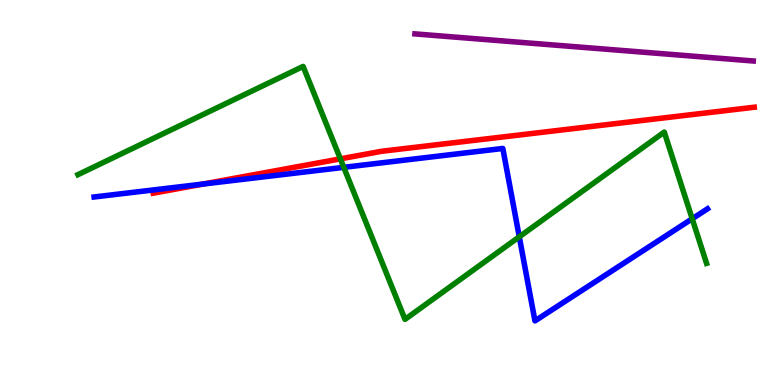[{'lines': ['blue', 'red'], 'intersections': [{'x': 2.62, 'y': 5.22}]}, {'lines': ['green', 'red'], 'intersections': [{'x': 4.39, 'y': 5.87}]}, {'lines': ['purple', 'red'], 'intersections': []}, {'lines': ['blue', 'green'], 'intersections': [{'x': 4.44, 'y': 5.65}, {'x': 6.7, 'y': 3.85}, {'x': 8.93, 'y': 4.32}]}, {'lines': ['blue', 'purple'], 'intersections': []}, {'lines': ['green', 'purple'], 'intersections': []}]